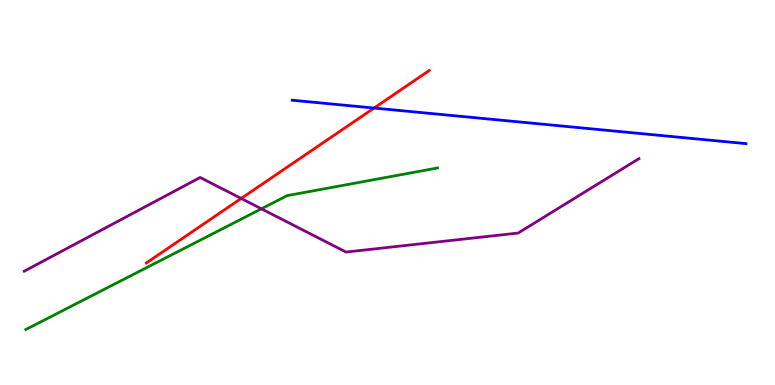[{'lines': ['blue', 'red'], 'intersections': [{'x': 4.83, 'y': 7.19}]}, {'lines': ['green', 'red'], 'intersections': []}, {'lines': ['purple', 'red'], 'intersections': [{'x': 3.11, 'y': 4.85}]}, {'lines': ['blue', 'green'], 'intersections': []}, {'lines': ['blue', 'purple'], 'intersections': []}, {'lines': ['green', 'purple'], 'intersections': [{'x': 3.37, 'y': 4.58}]}]